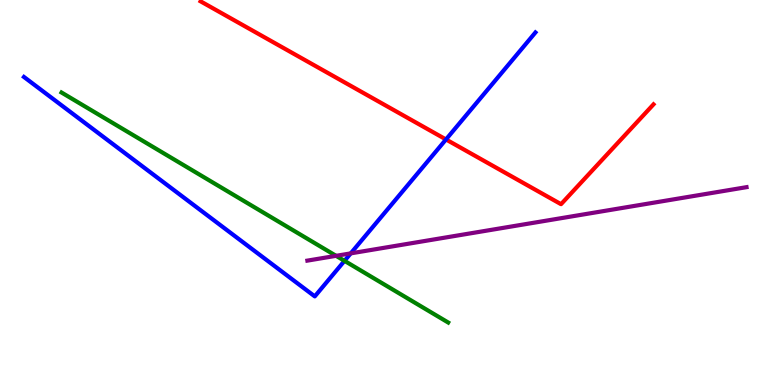[{'lines': ['blue', 'red'], 'intersections': [{'x': 5.75, 'y': 6.38}]}, {'lines': ['green', 'red'], 'intersections': []}, {'lines': ['purple', 'red'], 'intersections': []}, {'lines': ['blue', 'green'], 'intersections': [{'x': 4.45, 'y': 3.22}]}, {'lines': ['blue', 'purple'], 'intersections': [{'x': 4.53, 'y': 3.42}]}, {'lines': ['green', 'purple'], 'intersections': [{'x': 4.34, 'y': 3.36}]}]